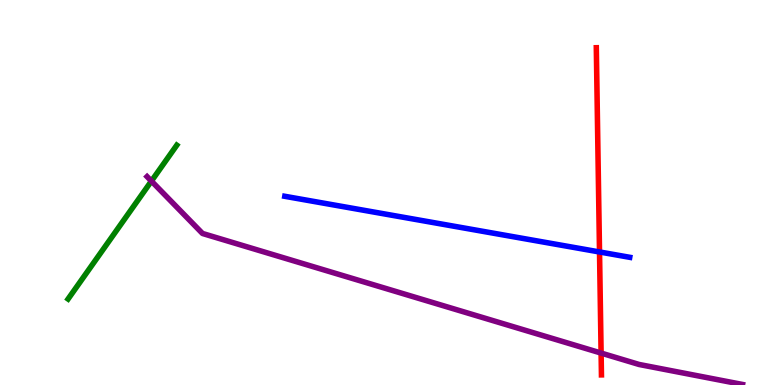[{'lines': ['blue', 'red'], 'intersections': [{'x': 7.74, 'y': 3.46}]}, {'lines': ['green', 'red'], 'intersections': []}, {'lines': ['purple', 'red'], 'intersections': [{'x': 7.76, 'y': 0.829}]}, {'lines': ['blue', 'green'], 'intersections': []}, {'lines': ['blue', 'purple'], 'intersections': []}, {'lines': ['green', 'purple'], 'intersections': [{'x': 1.95, 'y': 5.3}]}]